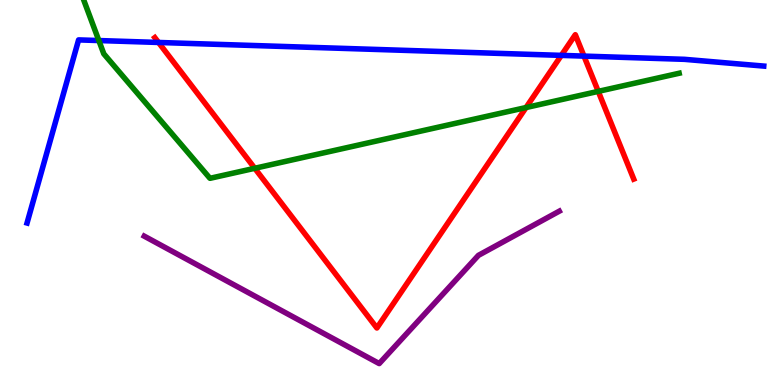[{'lines': ['blue', 'red'], 'intersections': [{'x': 2.05, 'y': 8.9}, {'x': 7.24, 'y': 8.56}, {'x': 7.54, 'y': 8.54}]}, {'lines': ['green', 'red'], 'intersections': [{'x': 3.29, 'y': 5.63}, {'x': 6.79, 'y': 7.21}, {'x': 7.72, 'y': 7.63}]}, {'lines': ['purple', 'red'], 'intersections': []}, {'lines': ['blue', 'green'], 'intersections': [{'x': 1.28, 'y': 8.95}]}, {'lines': ['blue', 'purple'], 'intersections': []}, {'lines': ['green', 'purple'], 'intersections': []}]